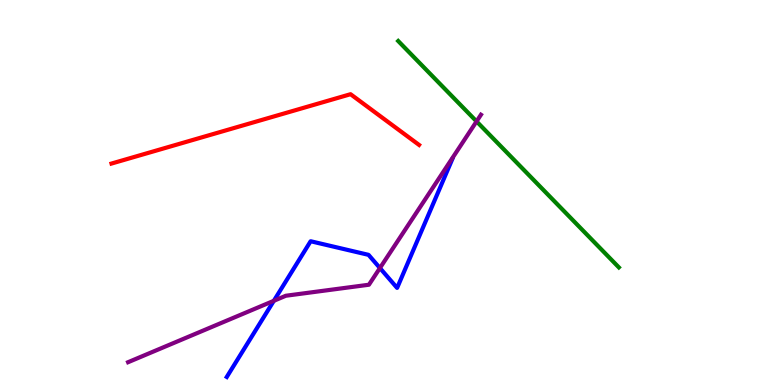[{'lines': ['blue', 'red'], 'intersections': []}, {'lines': ['green', 'red'], 'intersections': []}, {'lines': ['purple', 'red'], 'intersections': []}, {'lines': ['blue', 'green'], 'intersections': []}, {'lines': ['blue', 'purple'], 'intersections': [{'x': 3.53, 'y': 2.19}, {'x': 4.9, 'y': 3.04}]}, {'lines': ['green', 'purple'], 'intersections': [{'x': 6.15, 'y': 6.85}]}]